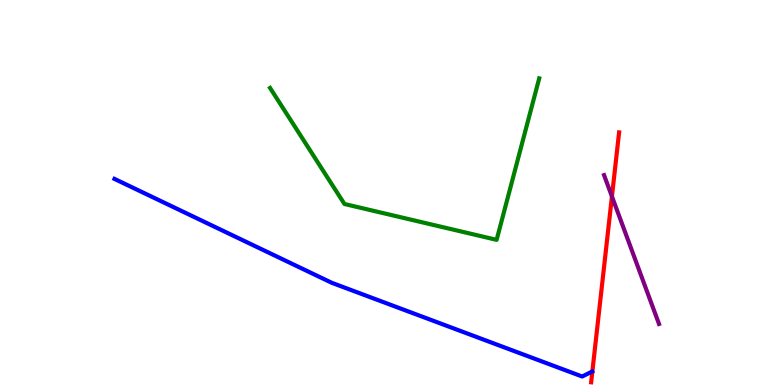[{'lines': ['blue', 'red'], 'intersections': []}, {'lines': ['green', 'red'], 'intersections': []}, {'lines': ['purple', 'red'], 'intersections': [{'x': 7.9, 'y': 4.9}]}, {'lines': ['blue', 'green'], 'intersections': []}, {'lines': ['blue', 'purple'], 'intersections': []}, {'lines': ['green', 'purple'], 'intersections': []}]